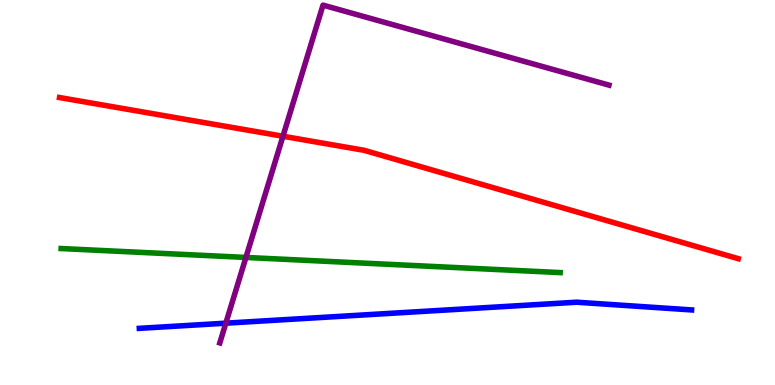[{'lines': ['blue', 'red'], 'intersections': []}, {'lines': ['green', 'red'], 'intersections': []}, {'lines': ['purple', 'red'], 'intersections': [{'x': 3.65, 'y': 6.46}]}, {'lines': ['blue', 'green'], 'intersections': []}, {'lines': ['blue', 'purple'], 'intersections': [{'x': 2.91, 'y': 1.61}]}, {'lines': ['green', 'purple'], 'intersections': [{'x': 3.17, 'y': 3.31}]}]